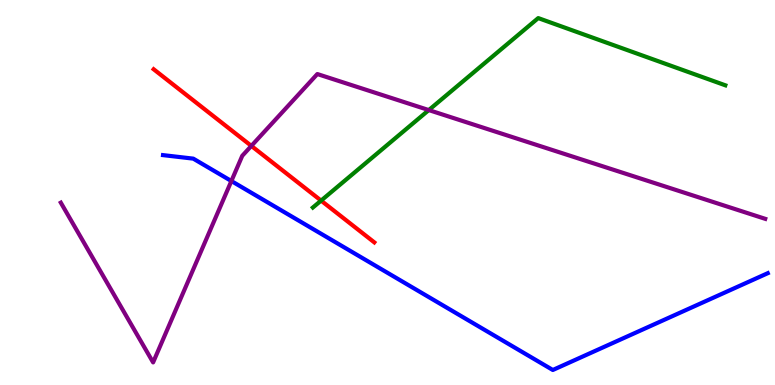[{'lines': ['blue', 'red'], 'intersections': []}, {'lines': ['green', 'red'], 'intersections': [{'x': 4.14, 'y': 4.79}]}, {'lines': ['purple', 'red'], 'intersections': [{'x': 3.24, 'y': 6.21}]}, {'lines': ['blue', 'green'], 'intersections': []}, {'lines': ['blue', 'purple'], 'intersections': [{'x': 2.99, 'y': 5.3}]}, {'lines': ['green', 'purple'], 'intersections': [{'x': 5.53, 'y': 7.14}]}]